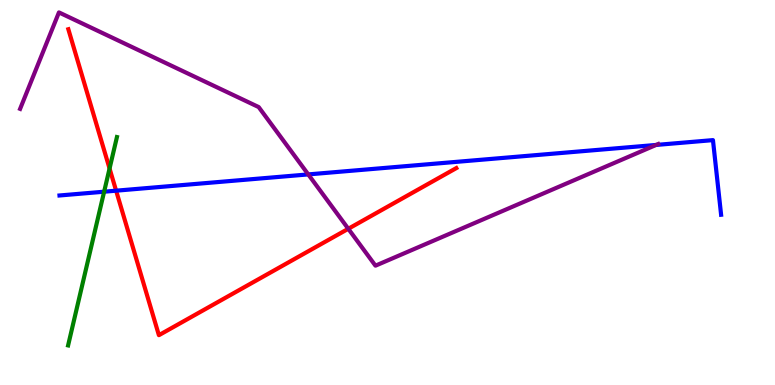[{'lines': ['blue', 'red'], 'intersections': [{'x': 1.5, 'y': 5.05}]}, {'lines': ['green', 'red'], 'intersections': [{'x': 1.41, 'y': 5.62}]}, {'lines': ['purple', 'red'], 'intersections': [{'x': 4.49, 'y': 4.06}]}, {'lines': ['blue', 'green'], 'intersections': [{'x': 1.34, 'y': 5.02}]}, {'lines': ['blue', 'purple'], 'intersections': [{'x': 3.98, 'y': 5.47}, {'x': 8.47, 'y': 6.24}]}, {'lines': ['green', 'purple'], 'intersections': []}]